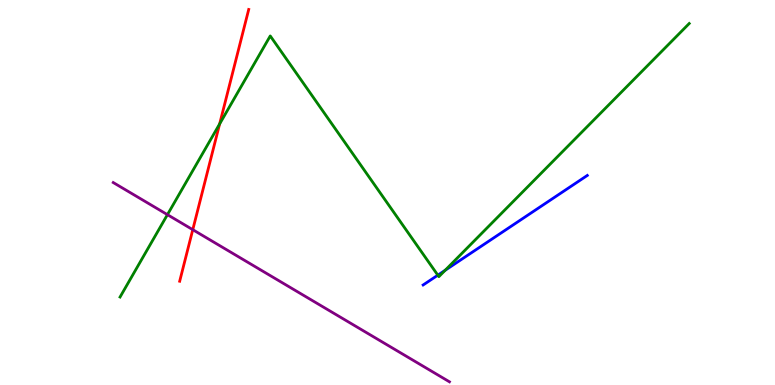[{'lines': ['blue', 'red'], 'intersections': []}, {'lines': ['green', 'red'], 'intersections': [{'x': 2.83, 'y': 6.78}]}, {'lines': ['purple', 'red'], 'intersections': [{'x': 2.49, 'y': 4.03}]}, {'lines': ['blue', 'green'], 'intersections': [{'x': 5.65, 'y': 2.85}, {'x': 5.74, 'y': 2.98}]}, {'lines': ['blue', 'purple'], 'intersections': []}, {'lines': ['green', 'purple'], 'intersections': [{'x': 2.16, 'y': 4.42}]}]